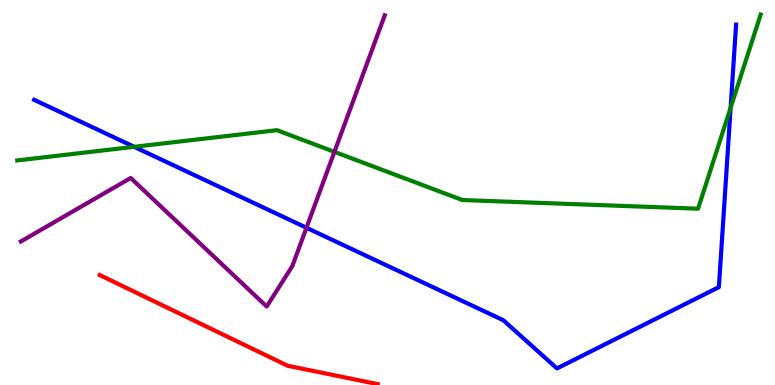[{'lines': ['blue', 'red'], 'intersections': []}, {'lines': ['green', 'red'], 'intersections': []}, {'lines': ['purple', 'red'], 'intersections': []}, {'lines': ['blue', 'green'], 'intersections': [{'x': 1.73, 'y': 6.19}, {'x': 9.43, 'y': 7.2}]}, {'lines': ['blue', 'purple'], 'intersections': [{'x': 3.95, 'y': 4.08}]}, {'lines': ['green', 'purple'], 'intersections': [{'x': 4.32, 'y': 6.06}]}]